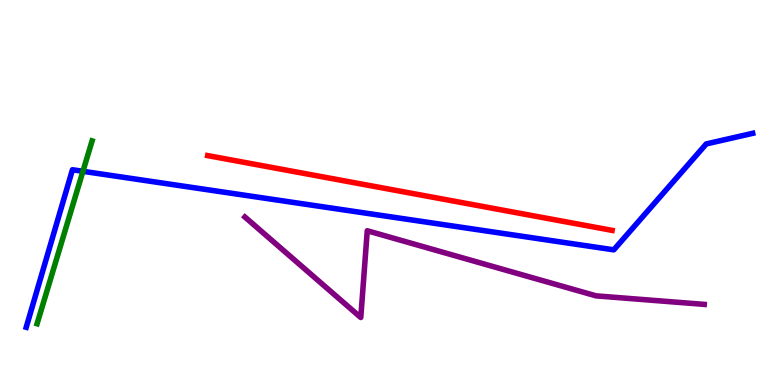[{'lines': ['blue', 'red'], 'intersections': []}, {'lines': ['green', 'red'], 'intersections': []}, {'lines': ['purple', 'red'], 'intersections': []}, {'lines': ['blue', 'green'], 'intersections': [{'x': 1.07, 'y': 5.55}]}, {'lines': ['blue', 'purple'], 'intersections': []}, {'lines': ['green', 'purple'], 'intersections': []}]